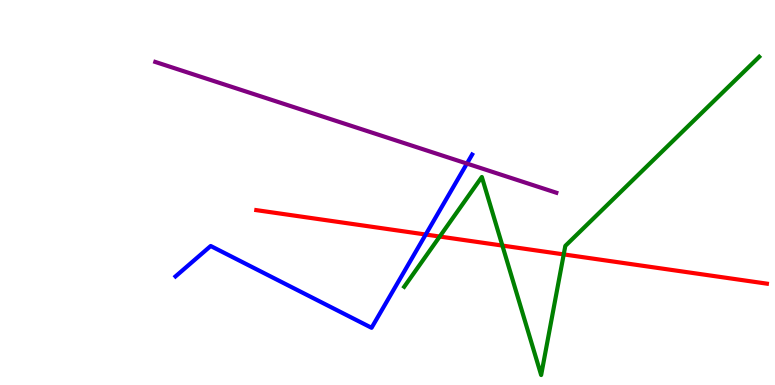[{'lines': ['blue', 'red'], 'intersections': [{'x': 5.49, 'y': 3.91}]}, {'lines': ['green', 'red'], 'intersections': [{'x': 5.67, 'y': 3.86}, {'x': 6.48, 'y': 3.62}, {'x': 7.27, 'y': 3.39}]}, {'lines': ['purple', 'red'], 'intersections': []}, {'lines': ['blue', 'green'], 'intersections': []}, {'lines': ['blue', 'purple'], 'intersections': [{'x': 6.02, 'y': 5.75}]}, {'lines': ['green', 'purple'], 'intersections': []}]